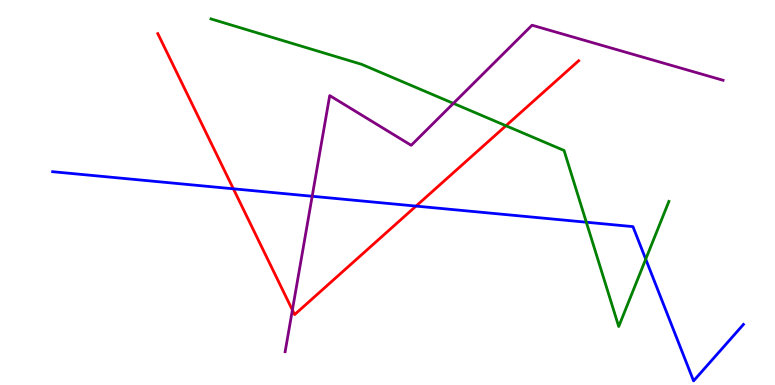[{'lines': ['blue', 'red'], 'intersections': [{'x': 3.01, 'y': 5.1}, {'x': 5.37, 'y': 4.65}]}, {'lines': ['green', 'red'], 'intersections': [{'x': 6.53, 'y': 6.73}]}, {'lines': ['purple', 'red'], 'intersections': [{'x': 3.77, 'y': 1.95}]}, {'lines': ['blue', 'green'], 'intersections': [{'x': 7.57, 'y': 4.23}, {'x': 8.33, 'y': 3.27}]}, {'lines': ['blue', 'purple'], 'intersections': [{'x': 4.03, 'y': 4.9}]}, {'lines': ['green', 'purple'], 'intersections': [{'x': 5.85, 'y': 7.31}]}]